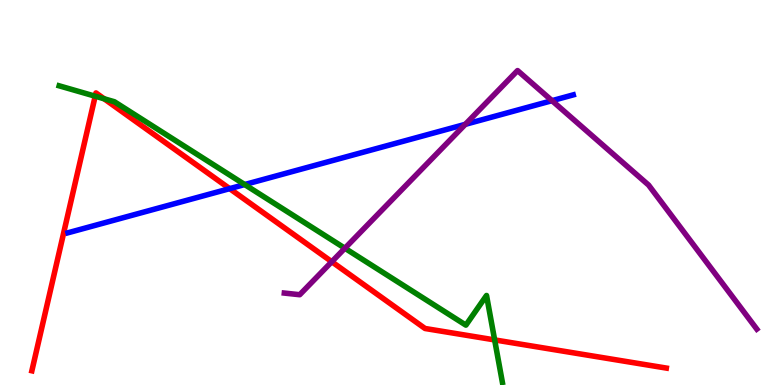[{'lines': ['blue', 'red'], 'intersections': [{'x': 2.96, 'y': 5.1}]}, {'lines': ['green', 'red'], 'intersections': [{'x': 1.23, 'y': 7.5}, {'x': 1.34, 'y': 7.43}, {'x': 6.38, 'y': 1.17}]}, {'lines': ['purple', 'red'], 'intersections': [{'x': 4.28, 'y': 3.2}]}, {'lines': ['blue', 'green'], 'intersections': [{'x': 3.16, 'y': 5.21}]}, {'lines': ['blue', 'purple'], 'intersections': [{'x': 6.0, 'y': 6.77}, {'x': 7.12, 'y': 7.39}]}, {'lines': ['green', 'purple'], 'intersections': [{'x': 4.45, 'y': 3.55}]}]